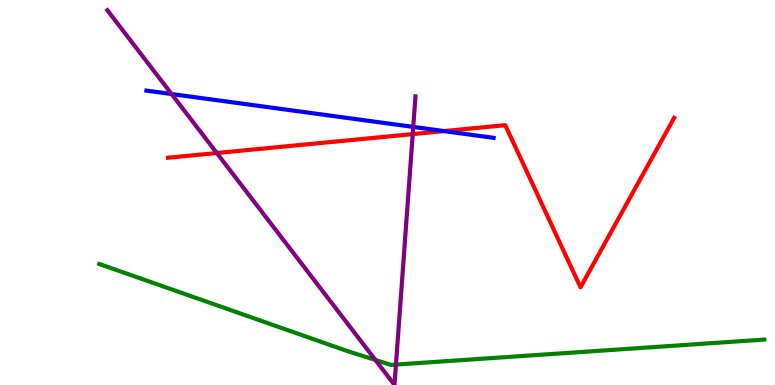[{'lines': ['blue', 'red'], 'intersections': [{'x': 5.73, 'y': 6.6}]}, {'lines': ['green', 'red'], 'intersections': []}, {'lines': ['purple', 'red'], 'intersections': [{'x': 2.8, 'y': 6.03}, {'x': 5.33, 'y': 6.52}]}, {'lines': ['blue', 'green'], 'intersections': []}, {'lines': ['blue', 'purple'], 'intersections': [{'x': 2.21, 'y': 7.56}, {'x': 5.33, 'y': 6.7}]}, {'lines': ['green', 'purple'], 'intersections': [{'x': 4.84, 'y': 0.65}, {'x': 5.11, 'y': 0.531}]}]